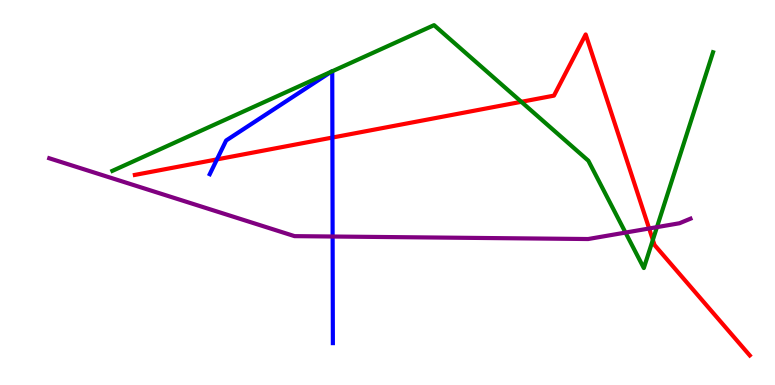[{'lines': ['blue', 'red'], 'intersections': [{'x': 2.8, 'y': 5.86}, {'x': 4.29, 'y': 6.43}]}, {'lines': ['green', 'red'], 'intersections': [{'x': 6.73, 'y': 7.36}, {'x': 8.42, 'y': 3.77}]}, {'lines': ['purple', 'red'], 'intersections': [{'x': 8.38, 'y': 4.07}]}, {'lines': ['blue', 'green'], 'intersections': [{'x': 4.28, 'y': 8.14}, {'x': 4.29, 'y': 8.15}]}, {'lines': ['blue', 'purple'], 'intersections': [{'x': 4.29, 'y': 3.86}]}, {'lines': ['green', 'purple'], 'intersections': [{'x': 8.07, 'y': 3.96}, {'x': 8.48, 'y': 4.1}]}]